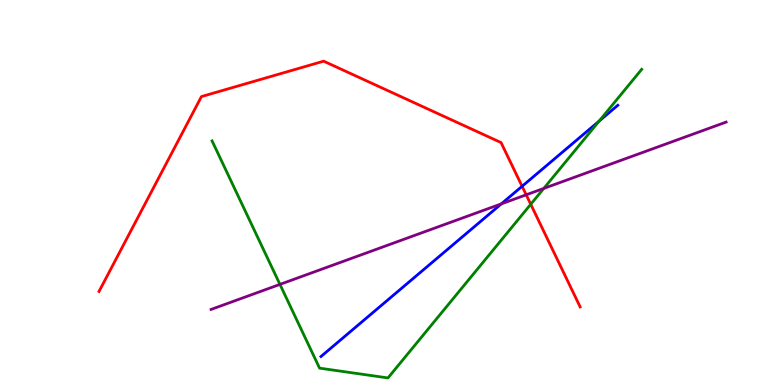[{'lines': ['blue', 'red'], 'intersections': [{'x': 6.74, 'y': 5.16}]}, {'lines': ['green', 'red'], 'intersections': [{'x': 6.85, 'y': 4.69}]}, {'lines': ['purple', 'red'], 'intersections': [{'x': 6.79, 'y': 4.94}]}, {'lines': ['blue', 'green'], 'intersections': [{'x': 7.73, 'y': 6.86}]}, {'lines': ['blue', 'purple'], 'intersections': [{'x': 6.47, 'y': 4.71}]}, {'lines': ['green', 'purple'], 'intersections': [{'x': 3.61, 'y': 2.61}, {'x': 7.02, 'y': 5.11}]}]